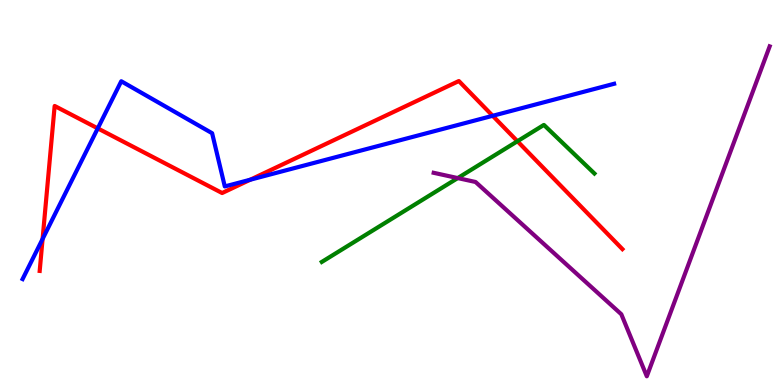[{'lines': ['blue', 'red'], 'intersections': [{'x': 0.55, 'y': 3.79}, {'x': 1.26, 'y': 6.67}, {'x': 3.23, 'y': 5.33}, {'x': 6.36, 'y': 6.99}]}, {'lines': ['green', 'red'], 'intersections': [{'x': 6.68, 'y': 6.33}]}, {'lines': ['purple', 'red'], 'intersections': []}, {'lines': ['blue', 'green'], 'intersections': []}, {'lines': ['blue', 'purple'], 'intersections': []}, {'lines': ['green', 'purple'], 'intersections': [{'x': 5.91, 'y': 5.37}]}]